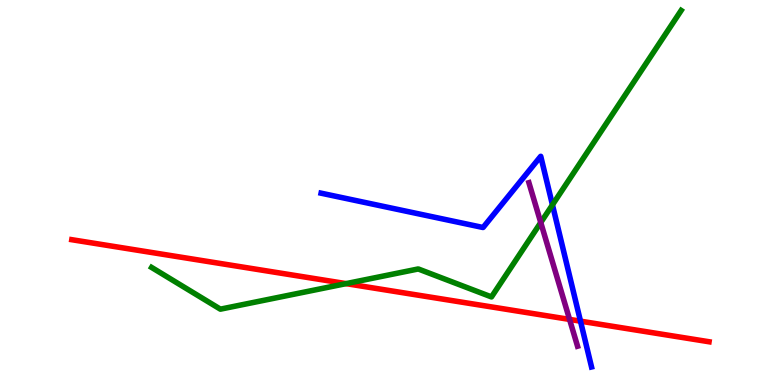[{'lines': ['blue', 'red'], 'intersections': [{'x': 7.49, 'y': 1.66}]}, {'lines': ['green', 'red'], 'intersections': [{'x': 4.47, 'y': 2.63}]}, {'lines': ['purple', 'red'], 'intersections': [{'x': 7.35, 'y': 1.7}]}, {'lines': ['blue', 'green'], 'intersections': [{'x': 7.13, 'y': 4.68}]}, {'lines': ['blue', 'purple'], 'intersections': []}, {'lines': ['green', 'purple'], 'intersections': [{'x': 6.98, 'y': 4.22}]}]